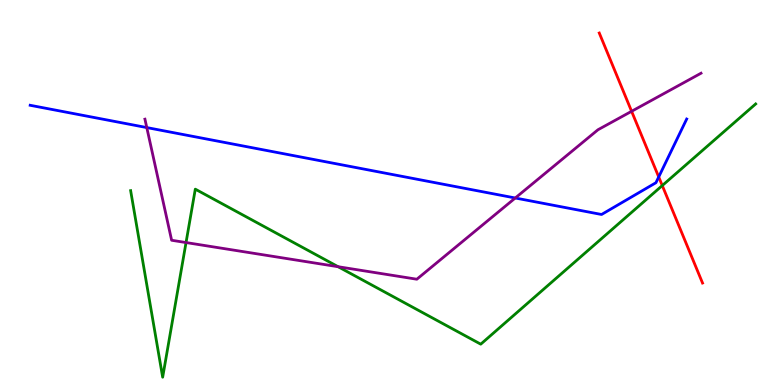[{'lines': ['blue', 'red'], 'intersections': [{'x': 8.5, 'y': 5.4}]}, {'lines': ['green', 'red'], 'intersections': [{'x': 8.55, 'y': 5.18}]}, {'lines': ['purple', 'red'], 'intersections': [{'x': 8.15, 'y': 7.11}]}, {'lines': ['blue', 'green'], 'intersections': []}, {'lines': ['blue', 'purple'], 'intersections': [{'x': 1.89, 'y': 6.69}, {'x': 6.65, 'y': 4.86}]}, {'lines': ['green', 'purple'], 'intersections': [{'x': 2.4, 'y': 3.7}, {'x': 4.36, 'y': 3.07}]}]